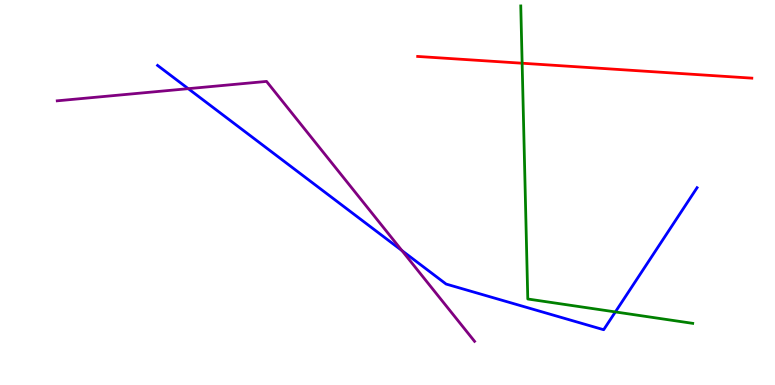[{'lines': ['blue', 'red'], 'intersections': []}, {'lines': ['green', 'red'], 'intersections': [{'x': 6.74, 'y': 8.36}]}, {'lines': ['purple', 'red'], 'intersections': []}, {'lines': ['blue', 'green'], 'intersections': [{'x': 7.94, 'y': 1.9}]}, {'lines': ['blue', 'purple'], 'intersections': [{'x': 2.43, 'y': 7.7}, {'x': 5.19, 'y': 3.49}]}, {'lines': ['green', 'purple'], 'intersections': []}]